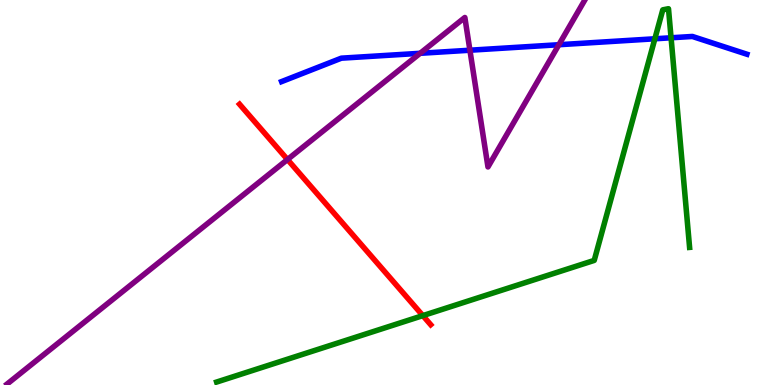[{'lines': ['blue', 'red'], 'intersections': []}, {'lines': ['green', 'red'], 'intersections': [{'x': 5.46, 'y': 1.8}]}, {'lines': ['purple', 'red'], 'intersections': [{'x': 3.71, 'y': 5.86}]}, {'lines': ['blue', 'green'], 'intersections': [{'x': 8.45, 'y': 8.99}, {'x': 8.66, 'y': 9.02}]}, {'lines': ['blue', 'purple'], 'intersections': [{'x': 5.42, 'y': 8.62}, {'x': 6.06, 'y': 8.7}, {'x': 7.21, 'y': 8.84}]}, {'lines': ['green', 'purple'], 'intersections': []}]